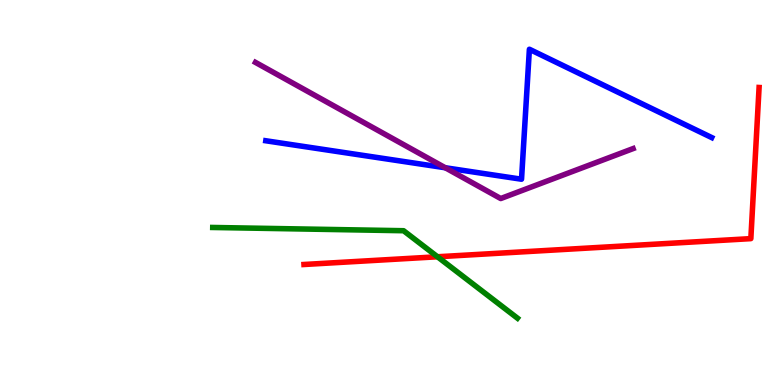[{'lines': ['blue', 'red'], 'intersections': []}, {'lines': ['green', 'red'], 'intersections': [{'x': 5.64, 'y': 3.33}]}, {'lines': ['purple', 'red'], 'intersections': []}, {'lines': ['blue', 'green'], 'intersections': []}, {'lines': ['blue', 'purple'], 'intersections': [{'x': 5.75, 'y': 5.64}]}, {'lines': ['green', 'purple'], 'intersections': []}]